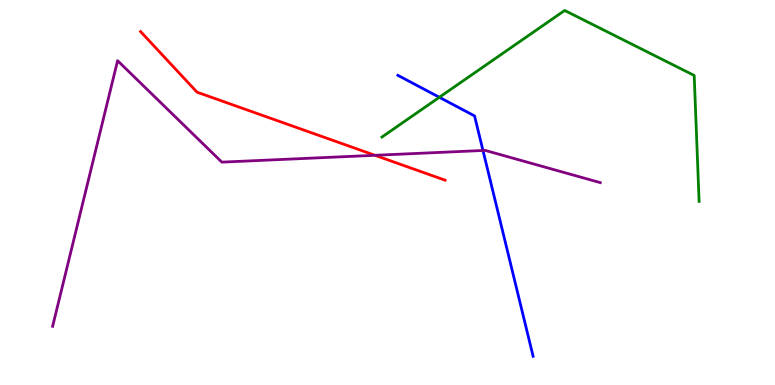[{'lines': ['blue', 'red'], 'intersections': []}, {'lines': ['green', 'red'], 'intersections': []}, {'lines': ['purple', 'red'], 'intersections': [{'x': 4.84, 'y': 5.97}]}, {'lines': ['blue', 'green'], 'intersections': [{'x': 5.67, 'y': 7.47}]}, {'lines': ['blue', 'purple'], 'intersections': [{'x': 6.23, 'y': 6.09}]}, {'lines': ['green', 'purple'], 'intersections': []}]